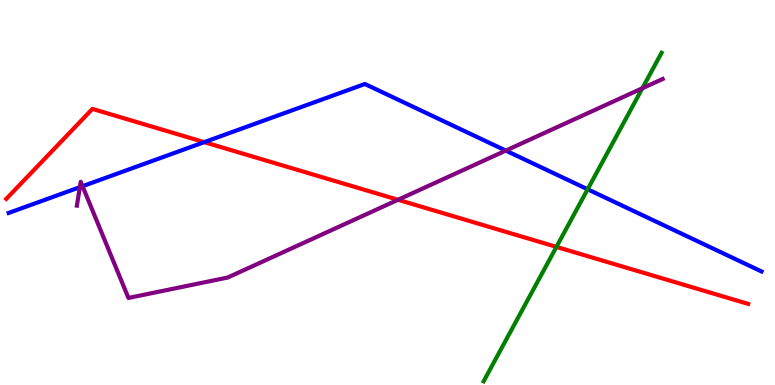[{'lines': ['blue', 'red'], 'intersections': [{'x': 2.64, 'y': 6.31}]}, {'lines': ['green', 'red'], 'intersections': [{'x': 7.18, 'y': 3.59}]}, {'lines': ['purple', 'red'], 'intersections': [{'x': 5.14, 'y': 4.81}]}, {'lines': ['blue', 'green'], 'intersections': [{'x': 7.58, 'y': 5.08}]}, {'lines': ['blue', 'purple'], 'intersections': [{'x': 1.03, 'y': 5.14}, {'x': 1.07, 'y': 5.16}, {'x': 6.53, 'y': 6.09}]}, {'lines': ['green', 'purple'], 'intersections': [{'x': 8.29, 'y': 7.71}]}]